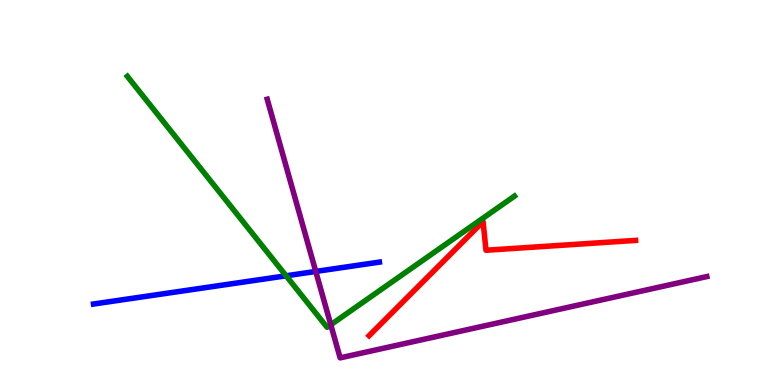[{'lines': ['blue', 'red'], 'intersections': []}, {'lines': ['green', 'red'], 'intersections': []}, {'lines': ['purple', 'red'], 'intersections': []}, {'lines': ['blue', 'green'], 'intersections': [{'x': 3.69, 'y': 2.84}]}, {'lines': ['blue', 'purple'], 'intersections': [{'x': 4.07, 'y': 2.95}]}, {'lines': ['green', 'purple'], 'intersections': [{'x': 4.27, 'y': 1.56}]}]